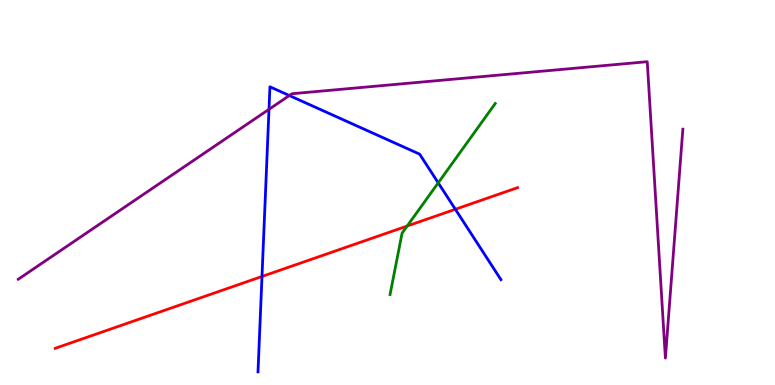[{'lines': ['blue', 'red'], 'intersections': [{'x': 3.38, 'y': 2.82}, {'x': 5.88, 'y': 4.56}]}, {'lines': ['green', 'red'], 'intersections': [{'x': 5.25, 'y': 4.13}]}, {'lines': ['purple', 'red'], 'intersections': []}, {'lines': ['blue', 'green'], 'intersections': [{'x': 5.65, 'y': 5.25}]}, {'lines': ['blue', 'purple'], 'intersections': [{'x': 3.47, 'y': 7.16}, {'x': 3.73, 'y': 7.52}]}, {'lines': ['green', 'purple'], 'intersections': []}]